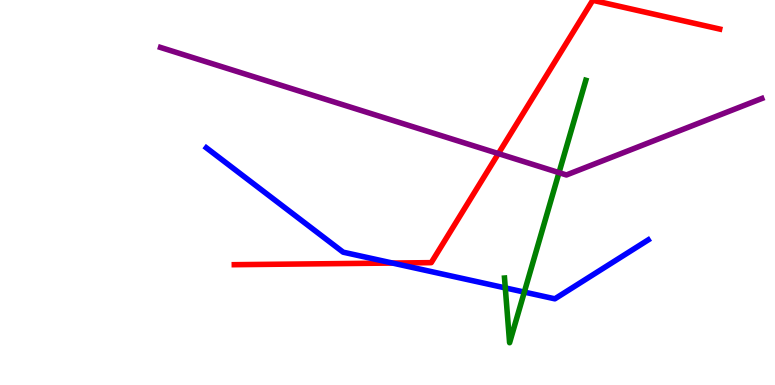[{'lines': ['blue', 'red'], 'intersections': [{'x': 5.06, 'y': 3.17}]}, {'lines': ['green', 'red'], 'intersections': []}, {'lines': ['purple', 'red'], 'intersections': [{'x': 6.43, 'y': 6.01}]}, {'lines': ['blue', 'green'], 'intersections': [{'x': 6.52, 'y': 2.52}, {'x': 6.77, 'y': 2.41}]}, {'lines': ['blue', 'purple'], 'intersections': []}, {'lines': ['green', 'purple'], 'intersections': [{'x': 7.21, 'y': 5.52}]}]